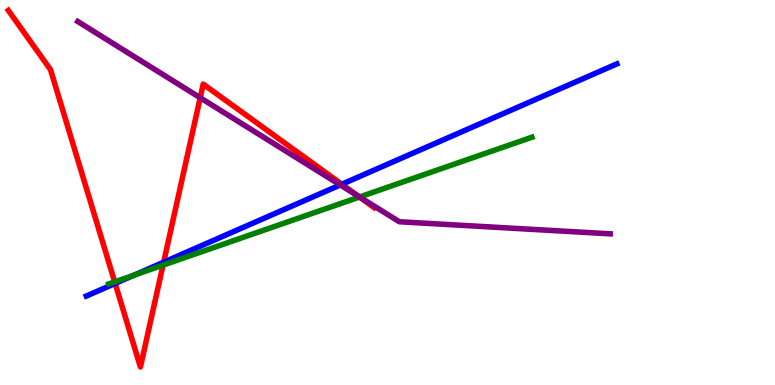[{'lines': ['blue', 'red'], 'intersections': [{'x': 1.49, 'y': 2.64}, {'x': 2.11, 'y': 3.19}, {'x': 4.41, 'y': 5.21}]}, {'lines': ['green', 'red'], 'intersections': [{'x': 1.48, 'y': 2.68}, {'x': 2.1, 'y': 3.11}, {'x': 4.64, 'y': 4.88}]}, {'lines': ['purple', 'red'], 'intersections': [{'x': 2.58, 'y': 7.46}, {'x': 4.63, 'y': 4.9}]}, {'lines': ['blue', 'green'], 'intersections': [{'x': 1.73, 'y': 2.85}]}, {'lines': ['blue', 'purple'], 'intersections': [{'x': 4.39, 'y': 5.2}]}, {'lines': ['green', 'purple'], 'intersections': [{'x': 4.64, 'y': 4.88}]}]